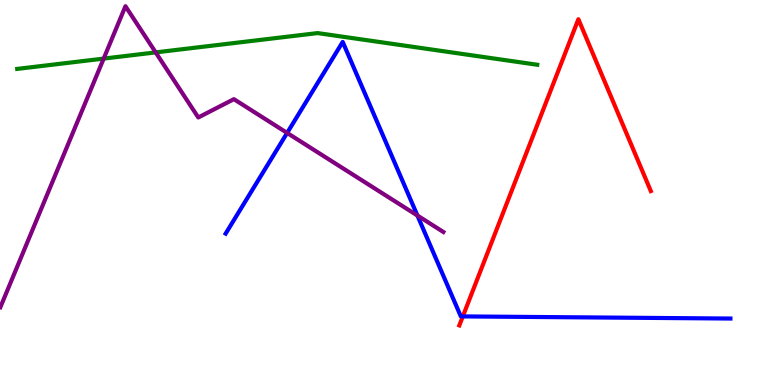[{'lines': ['blue', 'red'], 'intersections': [{'x': 5.97, 'y': 1.78}]}, {'lines': ['green', 'red'], 'intersections': []}, {'lines': ['purple', 'red'], 'intersections': []}, {'lines': ['blue', 'green'], 'intersections': []}, {'lines': ['blue', 'purple'], 'intersections': [{'x': 3.71, 'y': 6.55}, {'x': 5.39, 'y': 4.4}]}, {'lines': ['green', 'purple'], 'intersections': [{'x': 1.34, 'y': 8.48}, {'x': 2.01, 'y': 8.64}]}]